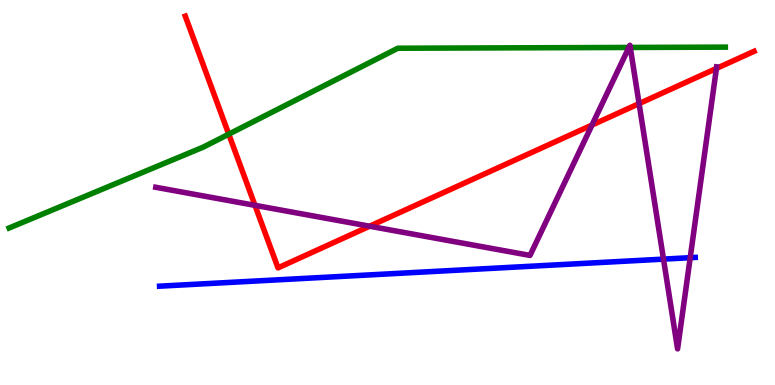[{'lines': ['blue', 'red'], 'intersections': []}, {'lines': ['green', 'red'], 'intersections': [{'x': 2.95, 'y': 6.52}]}, {'lines': ['purple', 'red'], 'intersections': [{'x': 3.29, 'y': 4.67}, {'x': 4.77, 'y': 4.12}, {'x': 7.64, 'y': 6.75}, {'x': 8.25, 'y': 7.31}, {'x': 9.24, 'y': 8.22}]}, {'lines': ['blue', 'green'], 'intersections': []}, {'lines': ['blue', 'purple'], 'intersections': [{'x': 8.56, 'y': 3.27}, {'x': 8.91, 'y': 3.31}]}, {'lines': ['green', 'purple'], 'intersections': [{'x': 8.11, 'y': 8.77}, {'x': 8.13, 'y': 8.77}]}]